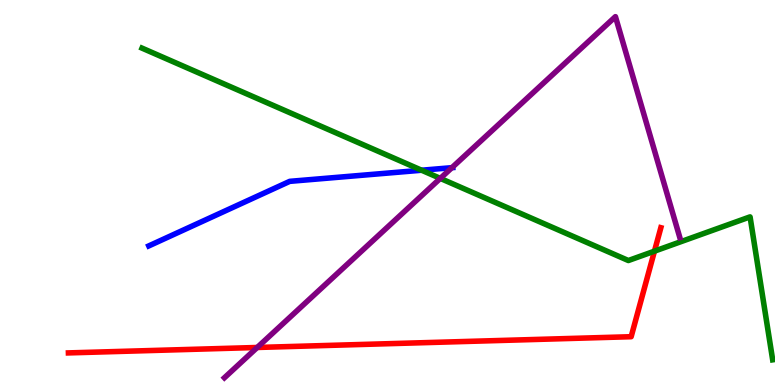[{'lines': ['blue', 'red'], 'intersections': []}, {'lines': ['green', 'red'], 'intersections': [{'x': 8.44, 'y': 3.48}]}, {'lines': ['purple', 'red'], 'intersections': [{'x': 3.32, 'y': 0.975}]}, {'lines': ['blue', 'green'], 'intersections': [{'x': 5.44, 'y': 5.58}]}, {'lines': ['blue', 'purple'], 'intersections': [{'x': 5.83, 'y': 5.64}]}, {'lines': ['green', 'purple'], 'intersections': [{'x': 5.68, 'y': 5.37}]}]